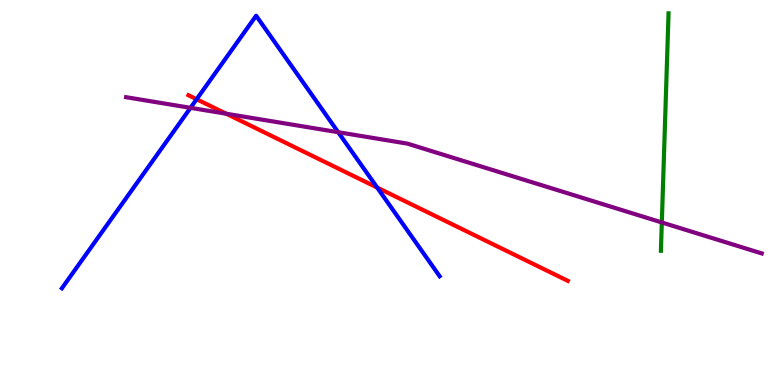[{'lines': ['blue', 'red'], 'intersections': [{'x': 2.54, 'y': 7.42}, {'x': 4.87, 'y': 5.13}]}, {'lines': ['green', 'red'], 'intersections': []}, {'lines': ['purple', 'red'], 'intersections': [{'x': 2.92, 'y': 7.05}]}, {'lines': ['blue', 'green'], 'intersections': []}, {'lines': ['blue', 'purple'], 'intersections': [{'x': 2.46, 'y': 7.2}, {'x': 4.36, 'y': 6.57}]}, {'lines': ['green', 'purple'], 'intersections': [{'x': 8.54, 'y': 4.22}]}]